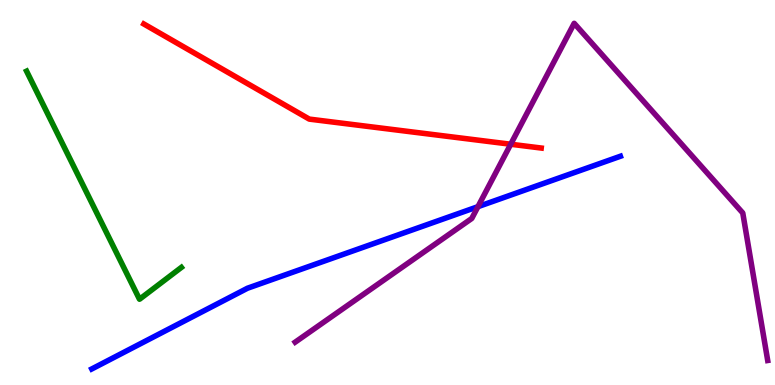[{'lines': ['blue', 'red'], 'intersections': []}, {'lines': ['green', 'red'], 'intersections': []}, {'lines': ['purple', 'red'], 'intersections': [{'x': 6.59, 'y': 6.25}]}, {'lines': ['blue', 'green'], 'intersections': []}, {'lines': ['blue', 'purple'], 'intersections': [{'x': 6.17, 'y': 4.63}]}, {'lines': ['green', 'purple'], 'intersections': []}]